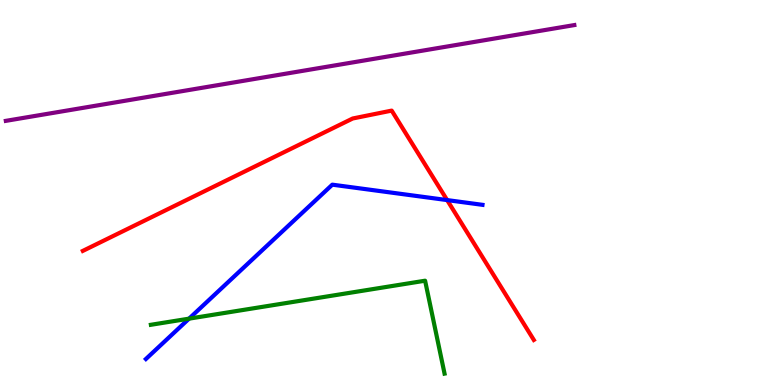[{'lines': ['blue', 'red'], 'intersections': [{'x': 5.77, 'y': 4.8}]}, {'lines': ['green', 'red'], 'intersections': []}, {'lines': ['purple', 'red'], 'intersections': []}, {'lines': ['blue', 'green'], 'intersections': [{'x': 2.44, 'y': 1.72}]}, {'lines': ['blue', 'purple'], 'intersections': []}, {'lines': ['green', 'purple'], 'intersections': []}]